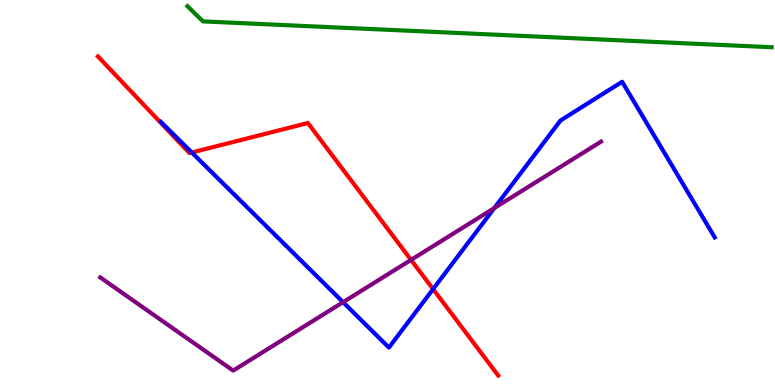[{'lines': ['blue', 'red'], 'intersections': [{'x': 2.47, 'y': 6.04}, {'x': 5.59, 'y': 2.49}]}, {'lines': ['green', 'red'], 'intersections': []}, {'lines': ['purple', 'red'], 'intersections': [{'x': 5.3, 'y': 3.25}]}, {'lines': ['blue', 'green'], 'intersections': []}, {'lines': ['blue', 'purple'], 'intersections': [{'x': 4.43, 'y': 2.15}, {'x': 6.38, 'y': 4.6}]}, {'lines': ['green', 'purple'], 'intersections': []}]